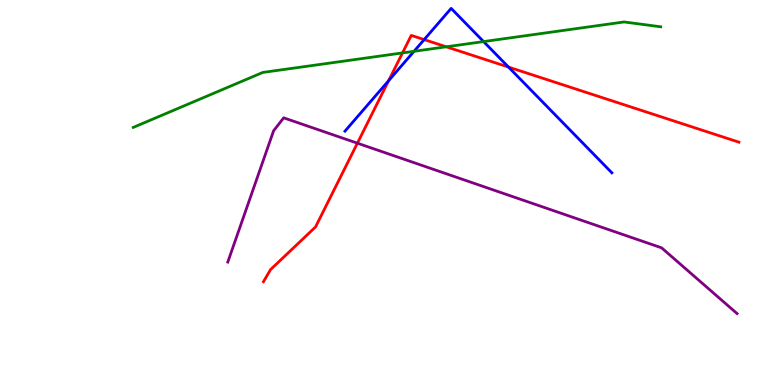[{'lines': ['blue', 'red'], 'intersections': [{'x': 5.01, 'y': 7.9}, {'x': 5.47, 'y': 8.97}, {'x': 6.56, 'y': 8.26}]}, {'lines': ['green', 'red'], 'intersections': [{'x': 5.19, 'y': 8.63}, {'x': 5.76, 'y': 8.78}]}, {'lines': ['purple', 'red'], 'intersections': [{'x': 4.61, 'y': 6.28}]}, {'lines': ['blue', 'green'], 'intersections': [{'x': 5.34, 'y': 8.67}, {'x': 6.24, 'y': 8.92}]}, {'lines': ['blue', 'purple'], 'intersections': []}, {'lines': ['green', 'purple'], 'intersections': []}]